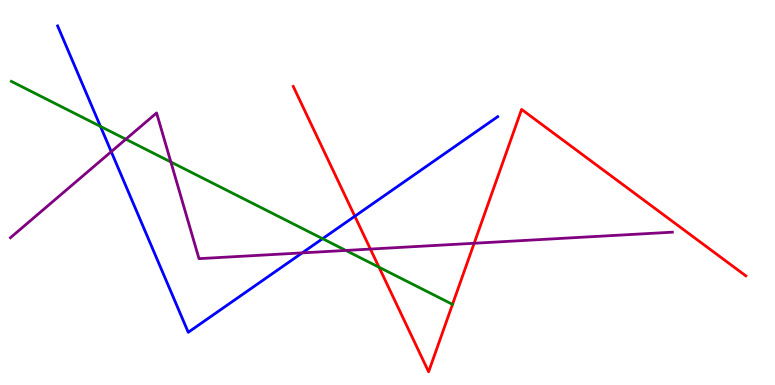[{'lines': ['blue', 'red'], 'intersections': [{'x': 4.58, 'y': 4.38}]}, {'lines': ['green', 'red'], 'intersections': [{'x': 4.89, 'y': 3.06}, {'x': 5.84, 'y': 2.09}]}, {'lines': ['purple', 'red'], 'intersections': [{'x': 4.78, 'y': 3.53}, {'x': 6.12, 'y': 3.68}]}, {'lines': ['blue', 'green'], 'intersections': [{'x': 1.3, 'y': 6.72}, {'x': 4.16, 'y': 3.8}]}, {'lines': ['blue', 'purple'], 'intersections': [{'x': 1.44, 'y': 6.06}, {'x': 3.9, 'y': 3.43}]}, {'lines': ['green', 'purple'], 'intersections': [{'x': 1.62, 'y': 6.38}, {'x': 2.2, 'y': 5.79}, {'x': 4.46, 'y': 3.49}]}]